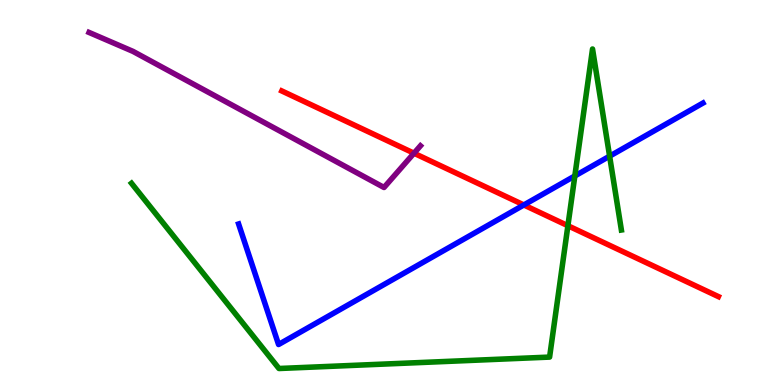[{'lines': ['blue', 'red'], 'intersections': [{'x': 6.76, 'y': 4.68}]}, {'lines': ['green', 'red'], 'intersections': [{'x': 7.33, 'y': 4.14}]}, {'lines': ['purple', 'red'], 'intersections': [{'x': 5.34, 'y': 6.02}]}, {'lines': ['blue', 'green'], 'intersections': [{'x': 7.42, 'y': 5.43}, {'x': 7.87, 'y': 5.94}]}, {'lines': ['blue', 'purple'], 'intersections': []}, {'lines': ['green', 'purple'], 'intersections': []}]